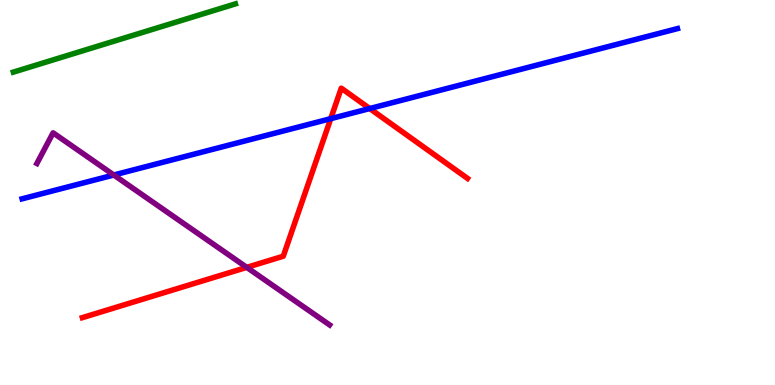[{'lines': ['blue', 'red'], 'intersections': [{'x': 4.27, 'y': 6.92}, {'x': 4.77, 'y': 7.18}]}, {'lines': ['green', 'red'], 'intersections': []}, {'lines': ['purple', 'red'], 'intersections': [{'x': 3.18, 'y': 3.06}]}, {'lines': ['blue', 'green'], 'intersections': []}, {'lines': ['blue', 'purple'], 'intersections': [{'x': 1.47, 'y': 5.45}]}, {'lines': ['green', 'purple'], 'intersections': []}]